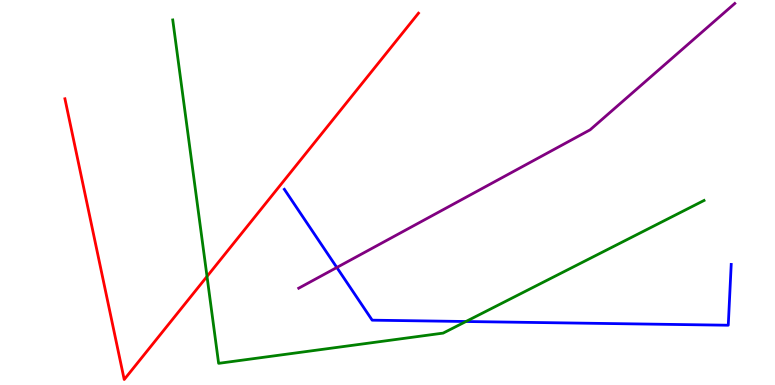[{'lines': ['blue', 'red'], 'intersections': []}, {'lines': ['green', 'red'], 'intersections': [{'x': 2.67, 'y': 2.82}]}, {'lines': ['purple', 'red'], 'intersections': []}, {'lines': ['blue', 'green'], 'intersections': [{'x': 6.01, 'y': 1.65}]}, {'lines': ['blue', 'purple'], 'intersections': [{'x': 4.35, 'y': 3.05}]}, {'lines': ['green', 'purple'], 'intersections': []}]